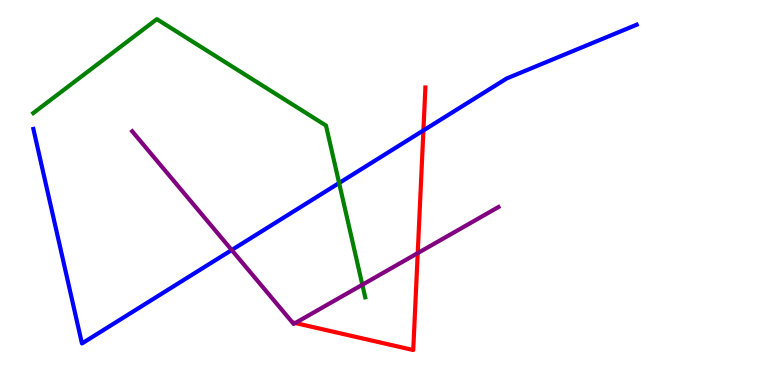[{'lines': ['blue', 'red'], 'intersections': [{'x': 5.46, 'y': 6.61}]}, {'lines': ['green', 'red'], 'intersections': []}, {'lines': ['purple', 'red'], 'intersections': [{'x': 3.81, 'y': 1.61}, {'x': 5.39, 'y': 3.43}]}, {'lines': ['blue', 'green'], 'intersections': [{'x': 4.38, 'y': 5.25}]}, {'lines': ['blue', 'purple'], 'intersections': [{'x': 2.99, 'y': 3.51}]}, {'lines': ['green', 'purple'], 'intersections': [{'x': 4.68, 'y': 2.6}]}]